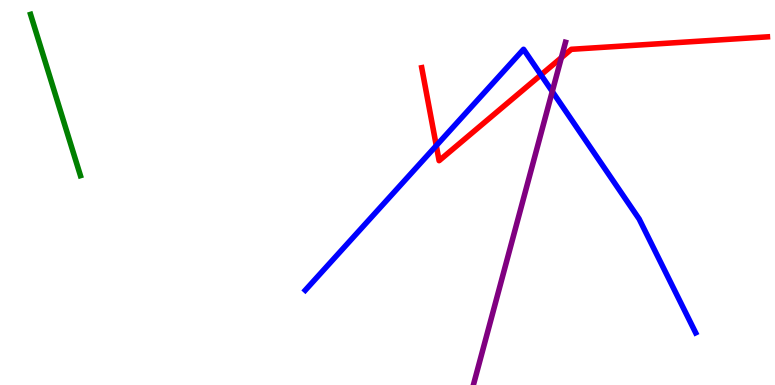[{'lines': ['blue', 'red'], 'intersections': [{'x': 5.63, 'y': 6.22}, {'x': 6.98, 'y': 8.06}]}, {'lines': ['green', 'red'], 'intersections': []}, {'lines': ['purple', 'red'], 'intersections': [{'x': 7.24, 'y': 8.5}]}, {'lines': ['blue', 'green'], 'intersections': []}, {'lines': ['blue', 'purple'], 'intersections': [{'x': 7.13, 'y': 7.62}]}, {'lines': ['green', 'purple'], 'intersections': []}]